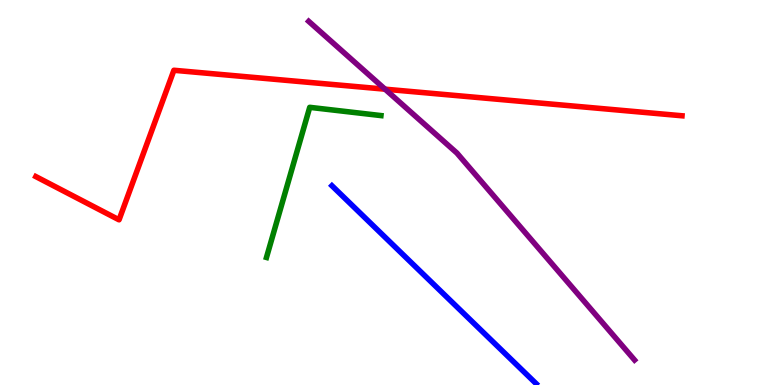[{'lines': ['blue', 'red'], 'intersections': []}, {'lines': ['green', 'red'], 'intersections': []}, {'lines': ['purple', 'red'], 'intersections': [{'x': 4.97, 'y': 7.68}]}, {'lines': ['blue', 'green'], 'intersections': []}, {'lines': ['blue', 'purple'], 'intersections': []}, {'lines': ['green', 'purple'], 'intersections': []}]